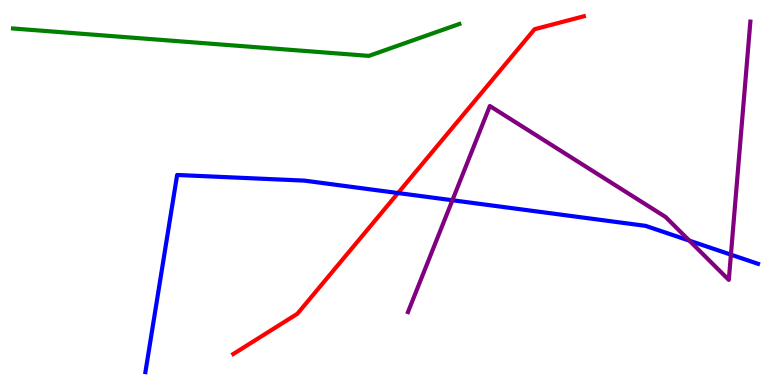[{'lines': ['blue', 'red'], 'intersections': [{'x': 5.14, 'y': 4.99}]}, {'lines': ['green', 'red'], 'intersections': []}, {'lines': ['purple', 'red'], 'intersections': []}, {'lines': ['blue', 'green'], 'intersections': []}, {'lines': ['blue', 'purple'], 'intersections': [{'x': 5.84, 'y': 4.8}, {'x': 8.89, 'y': 3.75}, {'x': 9.43, 'y': 3.39}]}, {'lines': ['green', 'purple'], 'intersections': []}]